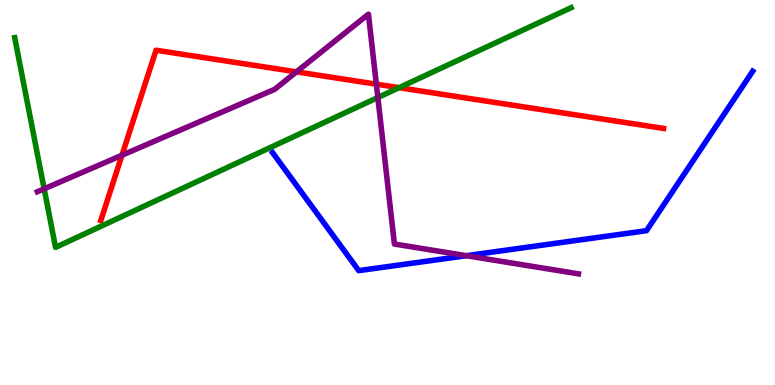[{'lines': ['blue', 'red'], 'intersections': []}, {'lines': ['green', 'red'], 'intersections': [{'x': 5.15, 'y': 7.72}]}, {'lines': ['purple', 'red'], 'intersections': [{'x': 1.57, 'y': 5.97}, {'x': 3.83, 'y': 8.13}, {'x': 4.86, 'y': 7.81}]}, {'lines': ['blue', 'green'], 'intersections': []}, {'lines': ['blue', 'purple'], 'intersections': [{'x': 6.02, 'y': 3.36}]}, {'lines': ['green', 'purple'], 'intersections': [{'x': 0.57, 'y': 5.1}, {'x': 4.88, 'y': 7.47}]}]